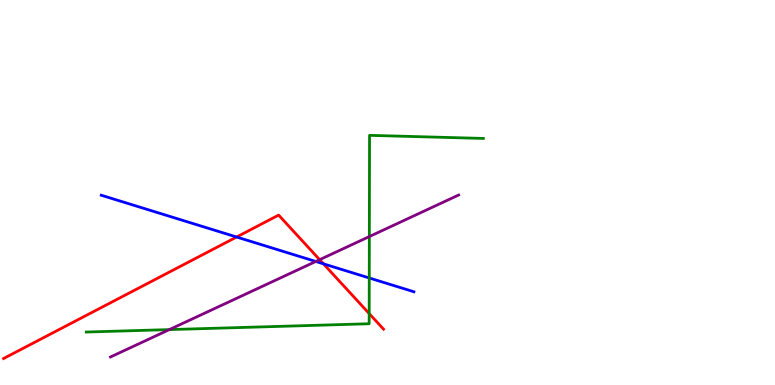[{'lines': ['blue', 'red'], 'intersections': [{'x': 3.05, 'y': 3.84}, {'x': 4.17, 'y': 3.15}]}, {'lines': ['green', 'red'], 'intersections': [{'x': 4.76, 'y': 1.86}]}, {'lines': ['purple', 'red'], 'intersections': [{'x': 4.12, 'y': 3.25}]}, {'lines': ['blue', 'green'], 'intersections': [{'x': 4.76, 'y': 2.78}]}, {'lines': ['blue', 'purple'], 'intersections': [{'x': 4.07, 'y': 3.21}]}, {'lines': ['green', 'purple'], 'intersections': [{'x': 2.19, 'y': 1.44}, {'x': 4.77, 'y': 3.86}]}]